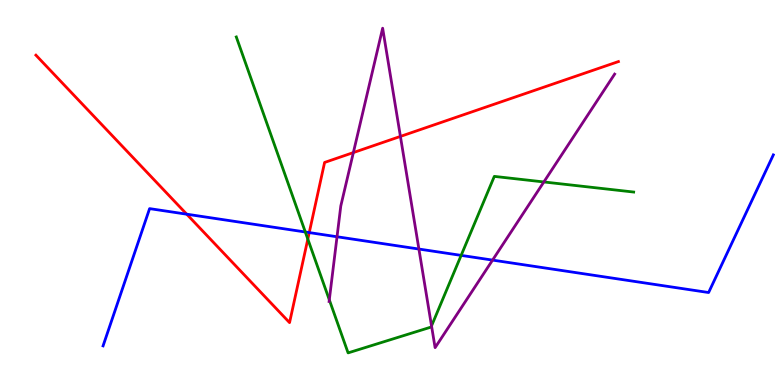[{'lines': ['blue', 'red'], 'intersections': [{'x': 2.41, 'y': 4.44}, {'x': 3.99, 'y': 3.96}]}, {'lines': ['green', 'red'], 'intersections': [{'x': 3.97, 'y': 3.79}]}, {'lines': ['purple', 'red'], 'intersections': [{'x': 4.56, 'y': 6.04}, {'x': 5.17, 'y': 6.46}]}, {'lines': ['blue', 'green'], 'intersections': [{'x': 3.94, 'y': 3.97}, {'x': 5.95, 'y': 3.37}]}, {'lines': ['blue', 'purple'], 'intersections': [{'x': 4.35, 'y': 3.85}, {'x': 5.41, 'y': 3.53}, {'x': 6.36, 'y': 3.24}]}, {'lines': ['green', 'purple'], 'intersections': [{'x': 4.25, 'y': 2.21}, {'x': 5.57, 'y': 1.53}, {'x': 7.02, 'y': 5.27}]}]